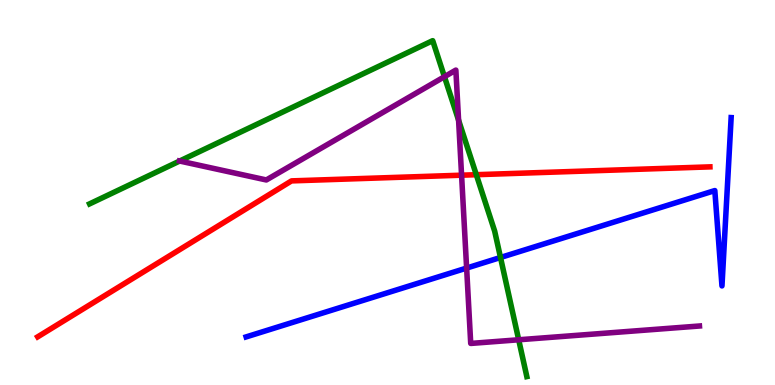[{'lines': ['blue', 'red'], 'intersections': []}, {'lines': ['green', 'red'], 'intersections': [{'x': 6.15, 'y': 5.46}]}, {'lines': ['purple', 'red'], 'intersections': [{'x': 5.96, 'y': 5.45}]}, {'lines': ['blue', 'green'], 'intersections': [{'x': 6.46, 'y': 3.31}]}, {'lines': ['blue', 'purple'], 'intersections': [{'x': 6.02, 'y': 3.04}]}, {'lines': ['green', 'purple'], 'intersections': [{'x': 2.32, 'y': 5.82}, {'x': 5.73, 'y': 8.01}, {'x': 5.92, 'y': 6.88}, {'x': 6.69, 'y': 1.17}]}]